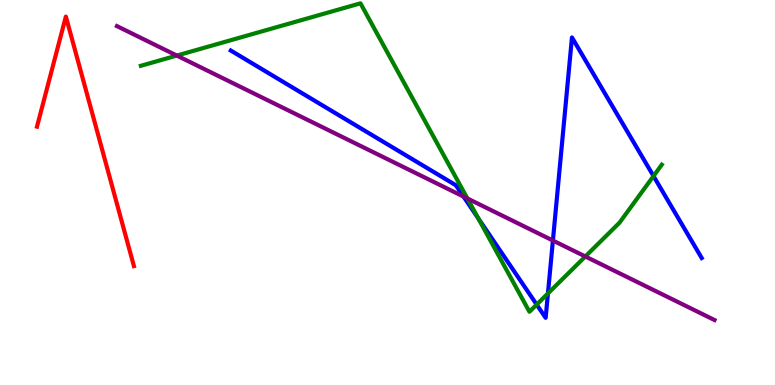[{'lines': ['blue', 'red'], 'intersections': []}, {'lines': ['green', 'red'], 'intersections': []}, {'lines': ['purple', 'red'], 'intersections': []}, {'lines': ['blue', 'green'], 'intersections': [{'x': 6.17, 'y': 4.33}, {'x': 6.92, 'y': 2.09}, {'x': 7.07, 'y': 2.38}, {'x': 8.43, 'y': 5.43}]}, {'lines': ['blue', 'purple'], 'intersections': [{'x': 5.98, 'y': 4.89}, {'x': 7.13, 'y': 3.75}]}, {'lines': ['green', 'purple'], 'intersections': [{'x': 2.28, 'y': 8.56}, {'x': 6.03, 'y': 4.84}, {'x': 7.55, 'y': 3.34}]}]